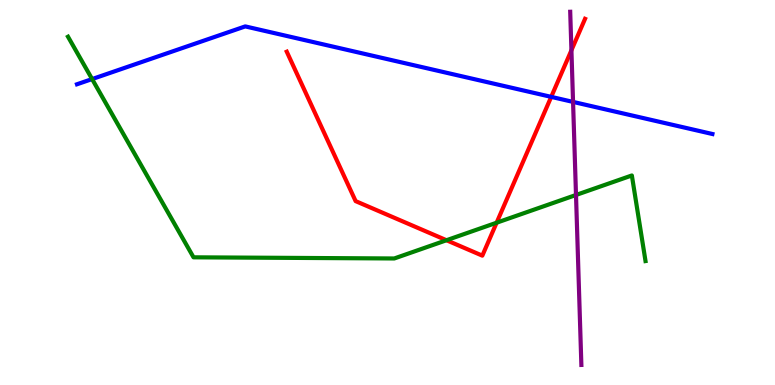[{'lines': ['blue', 'red'], 'intersections': [{'x': 7.11, 'y': 7.48}]}, {'lines': ['green', 'red'], 'intersections': [{'x': 5.76, 'y': 3.76}, {'x': 6.41, 'y': 4.22}]}, {'lines': ['purple', 'red'], 'intersections': [{'x': 7.37, 'y': 8.69}]}, {'lines': ['blue', 'green'], 'intersections': [{'x': 1.19, 'y': 7.95}]}, {'lines': ['blue', 'purple'], 'intersections': [{'x': 7.39, 'y': 7.35}]}, {'lines': ['green', 'purple'], 'intersections': [{'x': 7.43, 'y': 4.94}]}]